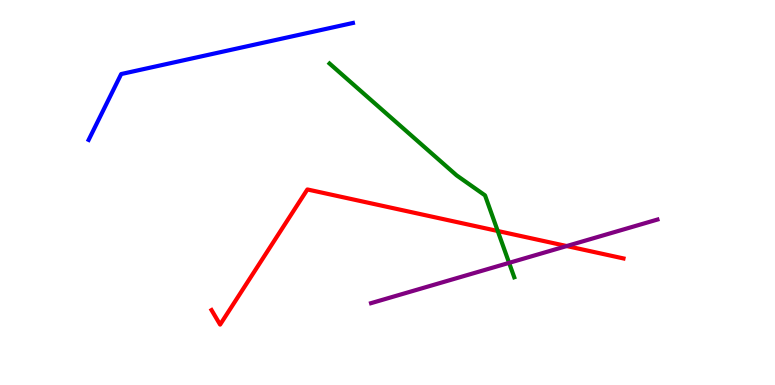[{'lines': ['blue', 'red'], 'intersections': []}, {'lines': ['green', 'red'], 'intersections': [{'x': 6.42, 'y': 4.0}]}, {'lines': ['purple', 'red'], 'intersections': [{'x': 7.31, 'y': 3.61}]}, {'lines': ['blue', 'green'], 'intersections': []}, {'lines': ['blue', 'purple'], 'intersections': []}, {'lines': ['green', 'purple'], 'intersections': [{'x': 6.57, 'y': 3.17}]}]